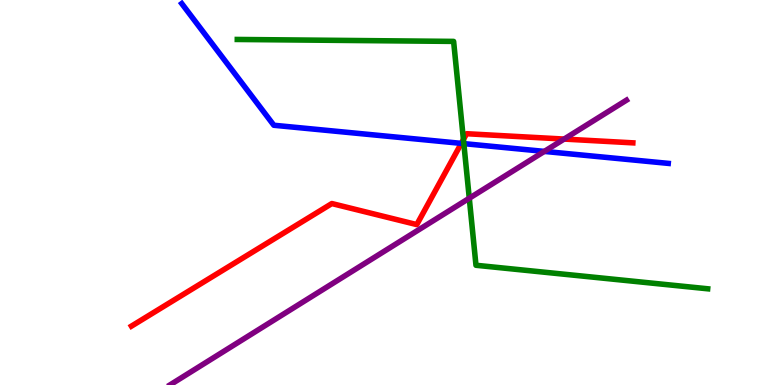[{'lines': ['blue', 'red'], 'intersections': [{'x': 5.95, 'y': 6.28}]}, {'lines': ['green', 'red'], 'intersections': [{'x': 5.98, 'y': 6.38}]}, {'lines': ['purple', 'red'], 'intersections': [{'x': 7.28, 'y': 6.39}]}, {'lines': ['blue', 'green'], 'intersections': [{'x': 5.98, 'y': 6.27}]}, {'lines': ['blue', 'purple'], 'intersections': [{'x': 7.02, 'y': 6.07}]}, {'lines': ['green', 'purple'], 'intersections': [{'x': 6.06, 'y': 4.85}]}]